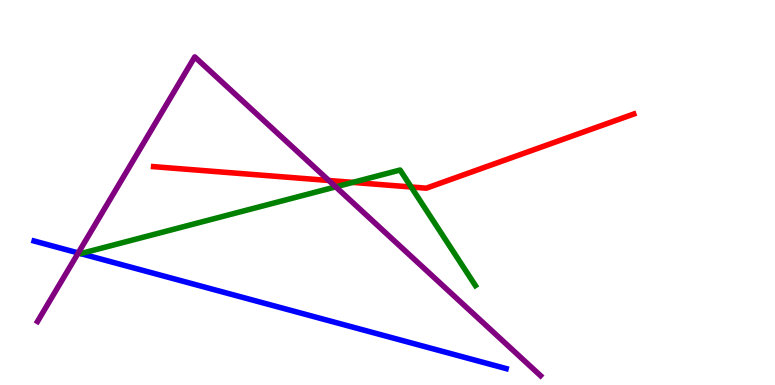[{'lines': ['blue', 'red'], 'intersections': []}, {'lines': ['green', 'red'], 'intersections': [{'x': 4.55, 'y': 5.26}, {'x': 5.31, 'y': 5.14}]}, {'lines': ['purple', 'red'], 'intersections': [{'x': 4.24, 'y': 5.31}]}, {'lines': ['blue', 'green'], 'intersections': []}, {'lines': ['blue', 'purple'], 'intersections': [{'x': 1.01, 'y': 3.43}]}, {'lines': ['green', 'purple'], 'intersections': [{'x': 4.33, 'y': 5.15}]}]